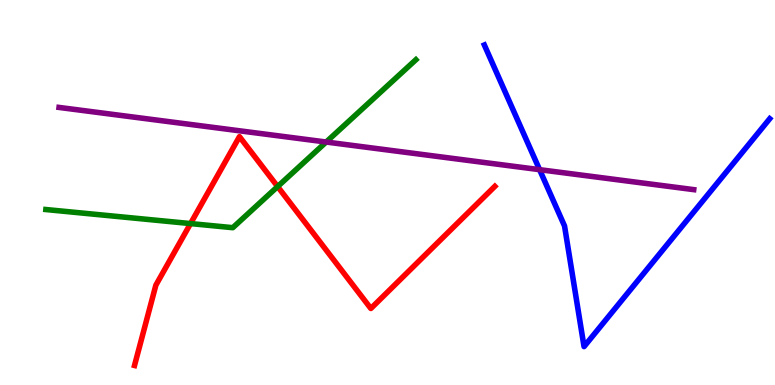[{'lines': ['blue', 'red'], 'intersections': []}, {'lines': ['green', 'red'], 'intersections': [{'x': 2.46, 'y': 4.19}, {'x': 3.58, 'y': 5.15}]}, {'lines': ['purple', 'red'], 'intersections': []}, {'lines': ['blue', 'green'], 'intersections': []}, {'lines': ['blue', 'purple'], 'intersections': [{'x': 6.96, 'y': 5.59}]}, {'lines': ['green', 'purple'], 'intersections': [{'x': 4.21, 'y': 6.31}]}]